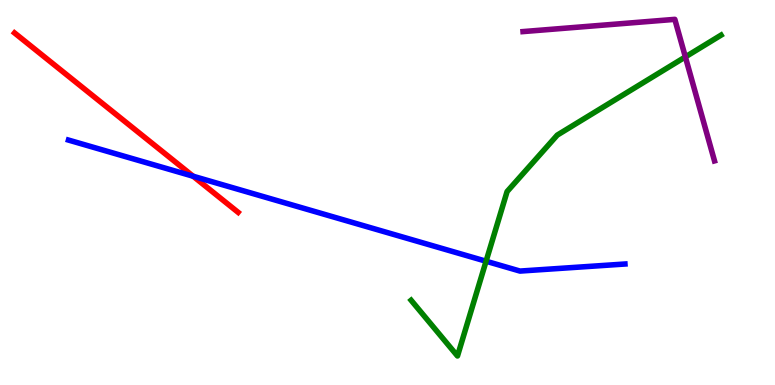[{'lines': ['blue', 'red'], 'intersections': [{'x': 2.49, 'y': 5.42}]}, {'lines': ['green', 'red'], 'intersections': []}, {'lines': ['purple', 'red'], 'intersections': []}, {'lines': ['blue', 'green'], 'intersections': [{'x': 6.27, 'y': 3.21}]}, {'lines': ['blue', 'purple'], 'intersections': []}, {'lines': ['green', 'purple'], 'intersections': [{'x': 8.84, 'y': 8.52}]}]